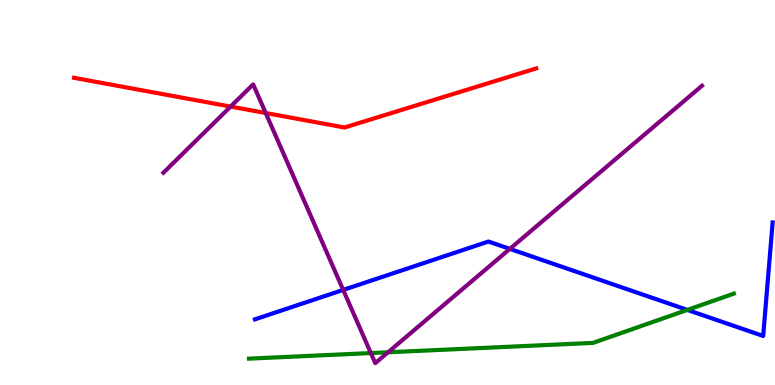[{'lines': ['blue', 'red'], 'intersections': []}, {'lines': ['green', 'red'], 'intersections': []}, {'lines': ['purple', 'red'], 'intersections': [{'x': 2.98, 'y': 7.23}, {'x': 3.43, 'y': 7.06}]}, {'lines': ['blue', 'green'], 'intersections': [{'x': 8.87, 'y': 1.95}]}, {'lines': ['blue', 'purple'], 'intersections': [{'x': 4.43, 'y': 2.47}, {'x': 6.58, 'y': 3.54}]}, {'lines': ['green', 'purple'], 'intersections': [{'x': 4.79, 'y': 0.83}, {'x': 5.01, 'y': 0.85}]}]